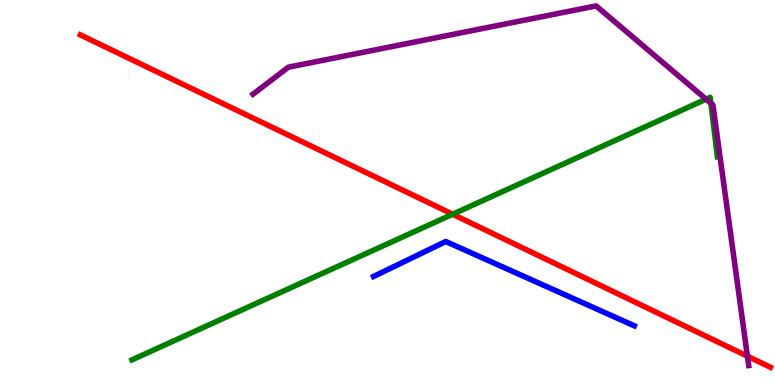[{'lines': ['blue', 'red'], 'intersections': []}, {'lines': ['green', 'red'], 'intersections': [{'x': 5.84, 'y': 4.44}]}, {'lines': ['purple', 'red'], 'intersections': [{'x': 9.64, 'y': 0.748}]}, {'lines': ['blue', 'green'], 'intersections': []}, {'lines': ['blue', 'purple'], 'intersections': []}, {'lines': ['green', 'purple'], 'intersections': [{'x': 9.11, 'y': 7.42}, {'x': 9.17, 'y': 7.32}]}]